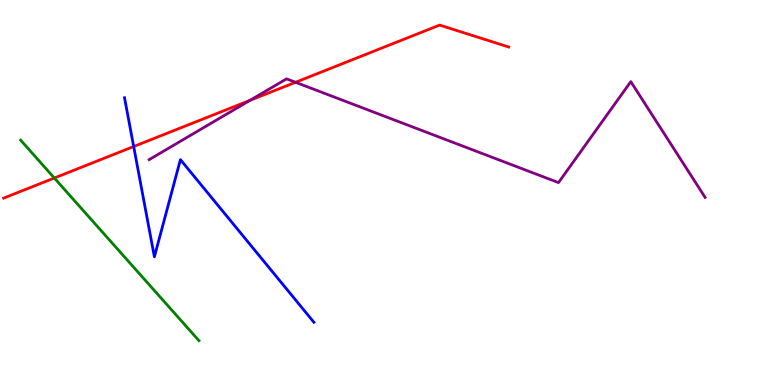[{'lines': ['blue', 'red'], 'intersections': [{'x': 1.72, 'y': 6.19}]}, {'lines': ['green', 'red'], 'intersections': [{'x': 0.701, 'y': 5.38}]}, {'lines': ['purple', 'red'], 'intersections': [{'x': 3.23, 'y': 7.39}, {'x': 3.81, 'y': 7.86}]}, {'lines': ['blue', 'green'], 'intersections': []}, {'lines': ['blue', 'purple'], 'intersections': []}, {'lines': ['green', 'purple'], 'intersections': []}]